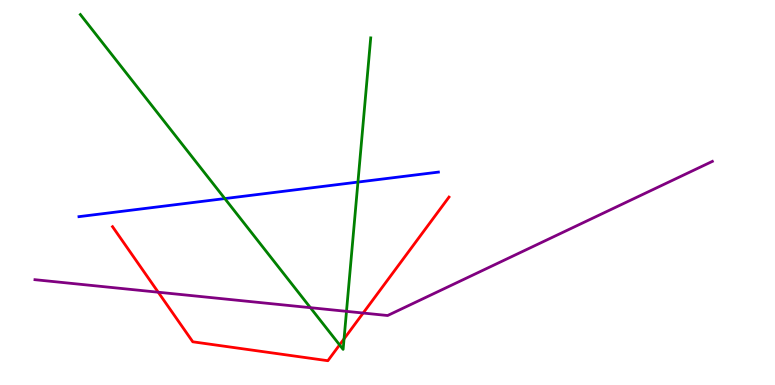[{'lines': ['blue', 'red'], 'intersections': []}, {'lines': ['green', 'red'], 'intersections': [{'x': 4.38, 'y': 1.04}, {'x': 4.44, 'y': 1.2}]}, {'lines': ['purple', 'red'], 'intersections': [{'x': 2.04, 'y': 2.41}, {'x': 4.69, 'y': 1.87}]}, {'lines': ['blue', 'green'], 'intersections': [{'x': 2.9, 'y': 4.84}, {'x': 4.62, 'y': 5.27}]}, {'lines': ['blue', 'purple'], 'intersections': []}, {'lines': ['green', 'purple'], 'intersections': [{'x': 4.01, 'y': 2.01}, {'x': 4.47, 'y': 1.91}]}]